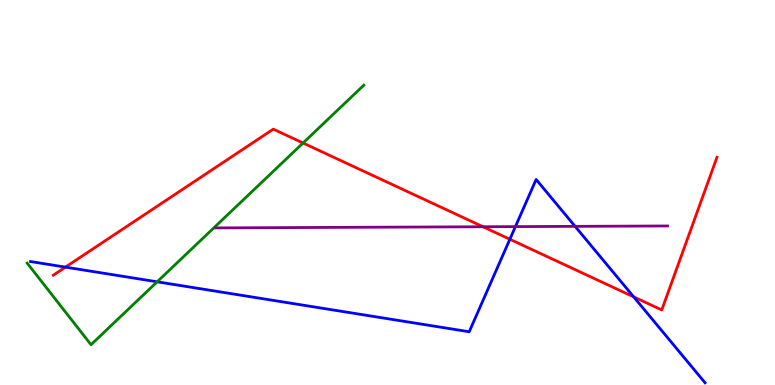[{'lines': ['blue', 'red'], 'intersections': [{'x': 0.845, 'y': 3.06}, {'x': 6.58, 'y': 3.79}, {'x': 8.18, 'y': 2.29}]}, {'lines': ['green', 'red'], 'intersections': [{'x': 3.91, 'y': 6.29}]}, {'lines': ['purple', 'red'], 'intersections': [{'x': 6.23, 'y': 4.11}]}, {'lines': ['blue', 'green'], 'intersections': [{'x': 2.03, 'y': 2.68}]}, {'lines': ['blue', 'purple'], 'intersections': [{'x': 6.65, 'y': 4.11}, {'x': 7.42, 'y': 4.12}]}, {'lines': ['green', 'purple'], 'intersections': []}]